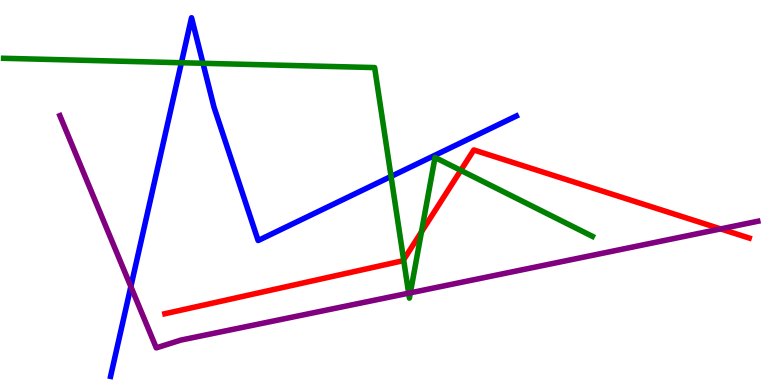[{'lines': ['blue', 'red'], 'intersections': []}, {'lines': ['green', 'red'], 'intersections': [{'x': 5.21, 'y': 3.25}, {'x': 5.44, 'y': 3.98}, {'x': 5.95, 'y': 5.57}]}, {'lines': ['purple', 'red'], 'intersections': [{'x': 9.3, 'y': 4.05}]}, {'lines': ['blue', 'green'], 'intersections': [{'x': 2.34, 'y': 8.37}, {'x': 2.62, 'y': 8.36}, {'x': 5.05, 'y': 5.42}]}, {'lines': ['blue', 'purple'], 'intersections': [{'x': 1.69, 'y': 2.56}]}, {'lines': ['green', 'purple'], 'intersections': [{'x': 5.27, 'y': 2.39}, {'x': 5.3, 'y': 2.39}]}]